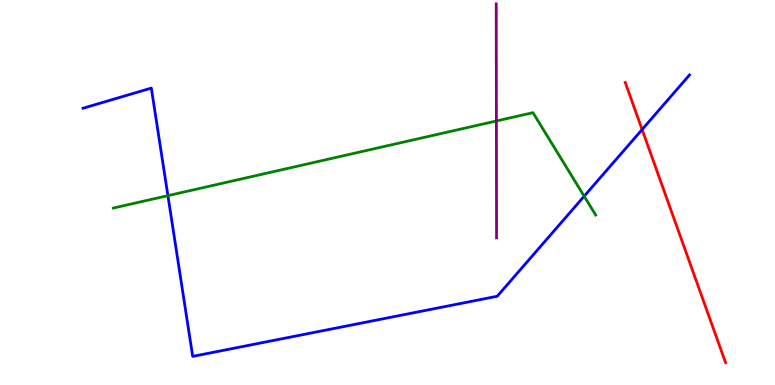[{'lines': ['blue', 'red'], 'intersections': [{'x': 8.29, 'y': 6.64}]}, {'lines': ['green', 'red'], 'intersections': []}, {'lines': ['purple', 'red'], 'intersections': []}, {'lines': ['blue', 'green'], 'intersections': [{'x': 2.17, 'y': 4.92}, {'x': 7.54, 'y': 4.9}]}, {'lines': ['blue', 'purple'], 'intersections': []}, {'lines': ['green', 'purple'], 'intersections': [{'x': 6.41, 'y': 6.86}]}]